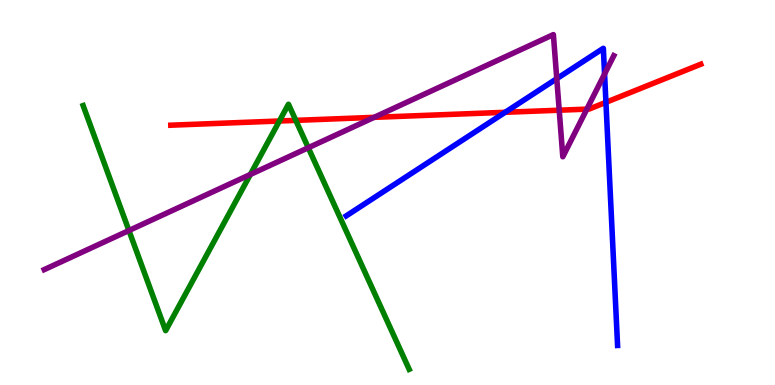[{'lines': ['blue', 'red'], 'intersections': [{'x': 6.52, 'y': 7.08}, {'x': 7.82, 'y': 7.34}]}, {'lines': ['green', 'red'], 'intersections': [{'x': 3.6, 'y': 6.86}, {'x': 3.82, 'y': 6.87}]}, {'lines': ['purple', 'red'], 'intersections': [{'x': 4.83, 'y': 6.95}, {'x': 7.22, 'y': 7.14}, {'x': 7.57, 'y': 7.17}]}, {'lines': ['blue', 'green'], 'intersections': []}, {'lines': ['blue', 'purple'], 'intersections': [{'x': 7.18, 'y': 7.96}, {'x': 7.8, 'y': 8.08}]}, {'lines': ['green', 'purple'], 'intersections': [{'x': 1.66, 'y': 4.01}, {'x': 3.23, 'y': 5.47}, {'x': 3.98, 'y': 6.16}]}]